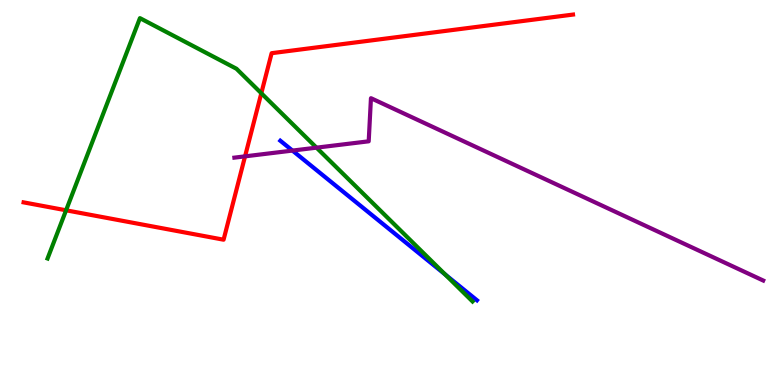[{'lines': ['blue', 'red'], 'intersections': []}, {'lines': ['green', 'red'], 'intersections': [{'x': 0.853, 'y': 4.54}, {'x': 3.37, 'y': 7.58}]}, {'lines': ['purple', 'red'], 'intersections': [{'x': 3.16, 'y': 5.94}]}, {'lines': ['blue', 'green'], 'intersections': [{'x': 5.74, 'y': 2.87}]}, {'lines': ['blue', 'purple'], 'intersections': [{'x': 3.77, 'y': 6.09}]}, {'lines': ['green', 'purple'], 'intersections': [{'x': 4.08, 'y': 6.16}]}]